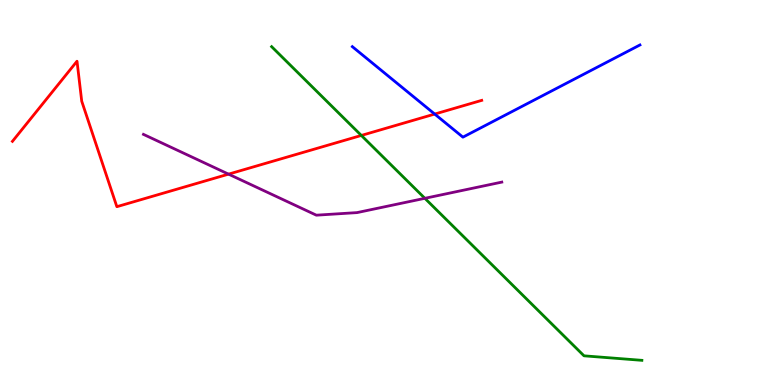[{'lines': ['blue', 'red'], 'intersections': [{'x': 5.61, 'y': 7.04}]}, {'lines': ['green', 'red'], 'intersections': [{'x': 4.66, 'y': 6.48}]}, {'lines': ['purple', 'red'], 'intersections': [{'x': 2.95, 'y': 5.48}]}, {'lines': ['blue', 'green'], 'intersections': []}, {'lines': ['blue', 'purple'], 'intersections': []}, {'lines': ['green', 'purple'], 'intersections': [{'x': 5.48, 'y': 4.85}]}]